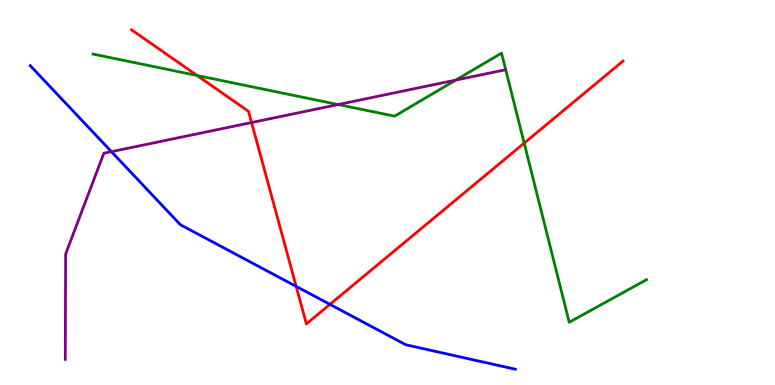[{'lines': ['blue', 'red'], 'intersections': [{'x': 3.82, 'y': 2.56}, {'x': 4.26, 'y': 2.09}]}, {'lines': ['green', 'red'], 'intersections': [{'x': 2.54, 'y': 8.04}, {'x': 6.76, 'y': 6.28}]}, {'lines': ['purple', 'red'], 'intersections': [{'x': 3.25, 'y': 6.82}]}, {'lines': ['blue', 'green'], 'intersections': []}, {'lines': ['blue', 'purple'], 'intersections': [{'x': 1.44, 'y': 6.06}]}, {'lines': ['green', 'purple'], 'intersections': [{'x': 4.36, 'y': 7.28}, {'x': 5.88, 'y': 7.92}]}]